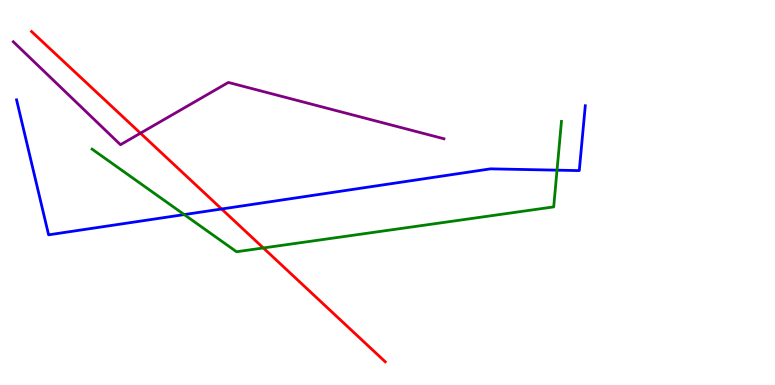[{'lines': ['blue', 'red'], 'intersections': [{'x': 2.86, 'y': 4.57}]}, {'lines': ['green', 'red'], 'intersections': [{'x': 3.4, 'y': 3.56}]}, {'lines': ['purple', 'red'], 'intersections': [{'x': 1.81, 'y': 6.54}]}, {'lines': ['blue', 'green'], 'intersections': [{'x': 2.38, 'y': 4.43}, {'x': 7.19, 'y': 5.58}]}, {'lines': ['blue', 'purple'], 'intersections': []}, {'lines': ['green', 'purple'], 'intersections': []}]